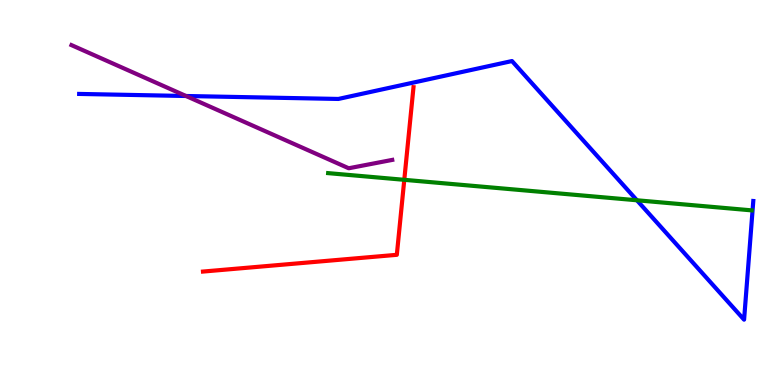[{'lines': ['blue', 'red'], 'intersections': []}, {'lines': ['green', 'red'], 'intersections': [{'x': 5.22, 'y': 5.33}]}, {'lines': ['purple', 'red'], 'intersections': []}, {'lines': ['blue', 'green'], 'intersections': [{'x': 8.22, 'y': 4.8}]}, {'lines': ['blue', 'purple'], 'intersections': [{'x': 2.4, 'y': 7.51}]}, {'lines': ['green', 'purple'], 'intersections': []}]